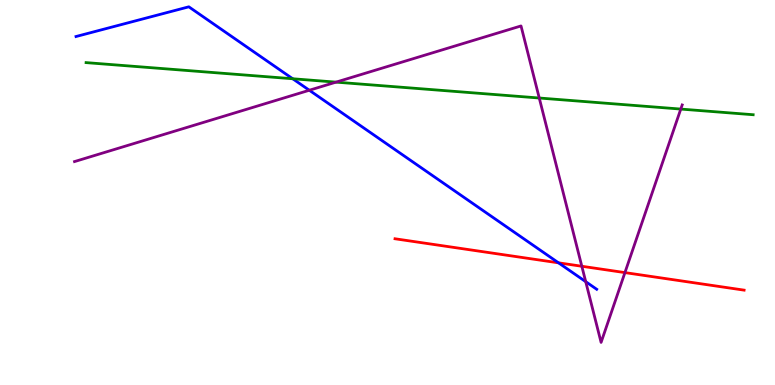[{'lines': ['blue', 'red'], 'intersections': [{'x': 7.21, 'y': 3.17}]}, {'lines': ['green', 'red'], 'intersections': []}, {'lines': ['purple', 'red'], 'intersections': [{'x': 7.51, 'y': 3.08}, {'x': 8.06, 'y': 2.92}]}, {'lines': ['blue', 'green'], 'intersections': [{'x': 3.78, 'y': 7.95}]}, {'lines': ['blue', 'purple'], 'intersections': [{'x': 3.99, 'y': 7.66}, {'x': 7.56, 'y': 2.68}]}, {'lines': ['green', 'purple'], 'intersections': [{'x': 4.34, 'y': 7.87}, {'x': 6.96, 'y': 7.45}, {'x': 8.78, 'y': 7.17}]}]